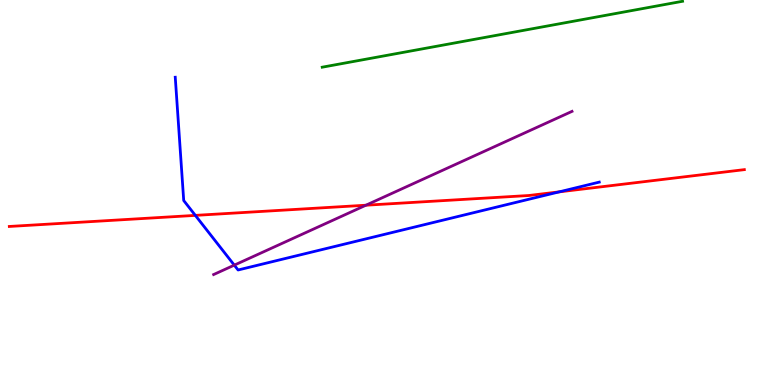[{'lines': ['blue', 'red'], 'intersections': [{'x': 2.52, 'y': 4.41}, {'x': 7.22, 'y': 5.02}]}, {'lines': ['green', 'red'], 'intersections': []}, {'lines': ['purple', 'red'], 'intersections': [{'x': 4.72, 'y': 4.67}]}, {'lines': ['blue', 'green'], 'intersections': []}, {'lines': ['blue', 'purple'], 'intersections': [{'x': 3.02, 'y': 3.11}]}, {'lines': ['green', 'purple'], 'intersections': []}]